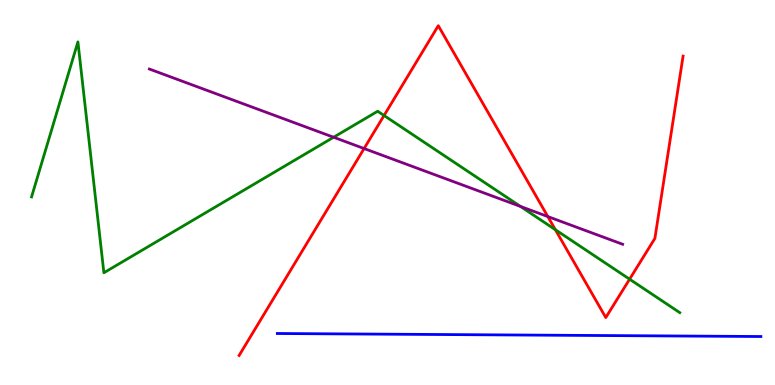[{'lines': ['blue', 'red'], 'intersections': []}, {'lines': ['green', 'red'], 'intersections': [{'x': 4.96, 'y': 7.0}, {'x': 7.17, 'y': 4.03}, {'x': 8.12, 'y': 2.75}]}, {'lines': ['purple', 'red'], 'intersections': [{'x': 4.7, 'y': 6.14}, {'x': 7.07, 'y': 4.37}]}, {'lines': ['blue', 'green'], 'intersections': []}, {'lines': ['blue', 'purple'], 'intersections': []}, {'lines': ['green', 'purple'], 'intersections': [{'x': 4.3, 'y': 6.44}, {'x': 6.72, 'y': 4.64}]}]